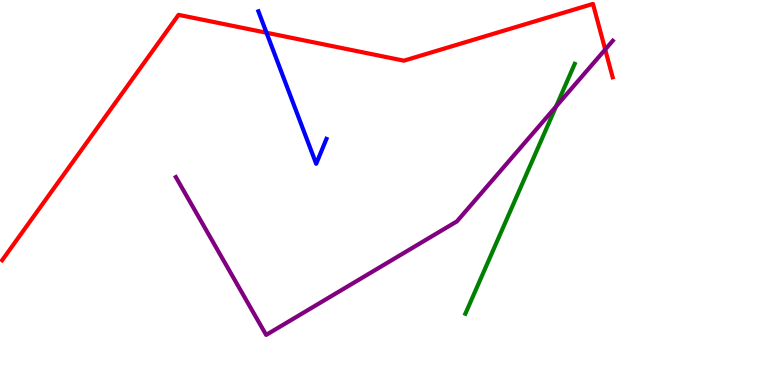[{'lines': ['blue', 'red'], 'intersections': [{'x': 3.44, 'y': 9.15}]}, {'lines': ['green', 'red'], 'intersections': []}, {'lines': ['purple', 'red'], 'intersections': [{'x': 7.81, 'y': 8.71}]}, {'lines': ['blue', 'green'], 'intersections': []}, {'lines': ['blue', 'purple'], 'intersections': []}, {'lines': ['green', 'purple'], 'intersections': [{'x': 7.18, 'y': 7.24}]}]